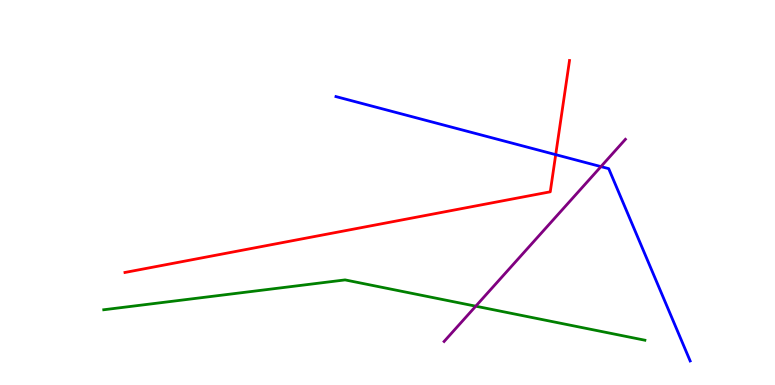[{'lines': ['blue', 'red'], 'intersections': [{'x': 7.17, 'y': 5.98}]}, {'lines': ['green', 'red'], 'intersections': []}, {'lines': ['purple', 'red'], 'intersections': []}, {'lines': ['blue', 'green'], 'intersections': []}, {'lines': ['blue', 'purple'], 'intersections': [{'x': 7.75, 'y': 5.67}]}, {'lines': ['green', 'purple'], 'intersections': [{'x': 6.14, 'y': 2.05}]}]